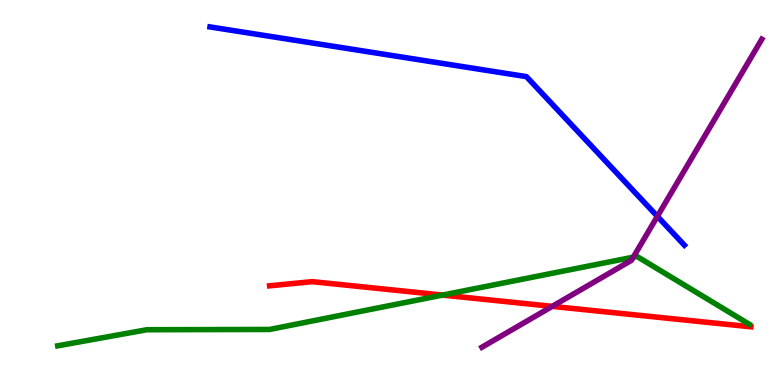[{'lines': ['blue', 'red'], 'intersections': []}, {'lines': ['green', 'red'], 'intersections': [{'x': 5.71, 'y': 2.34}]}, {'lines': ['purple', 'red'], 'intersections': [{'x': 7.13, 'y': 2.04}]}, {'lines': ['blue', 'green'], 'intersections': []}, {'lines': ['blue', 'purple'], 'intersections': [{'x': 8.48, 'y': 4.38}]}, {'lines': ['green', 'purple'], 'intersections': [{'x': 8.17, 'y': 3.32}]}]